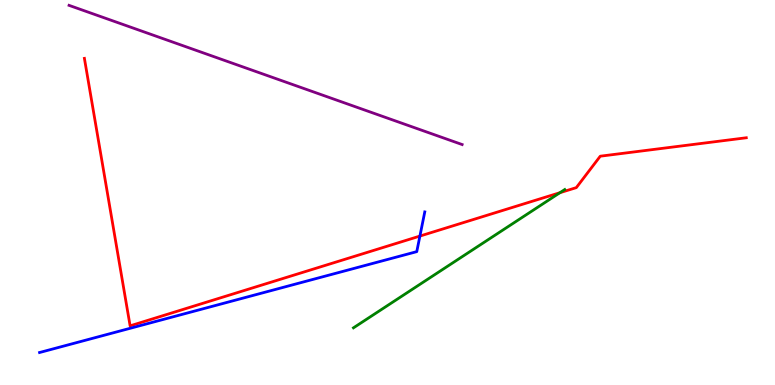[{'lines': ['blue', 'red'], 'intersections': [{'x': 5.42, 'y': 3.87}]}, {'lines': ['green', 'red'], 'intersections': [{'x': 7.22, 'y': 4.99}]}, {'lines': ['purple', 'red'], 'intersections': []}, {'lines': ['blue', 'green'], 'intersections': []}, {'lines': ['blue', 'purple'], 'intersections': []}, {'lines': ['green', 'purple'], 'intersections': []}]